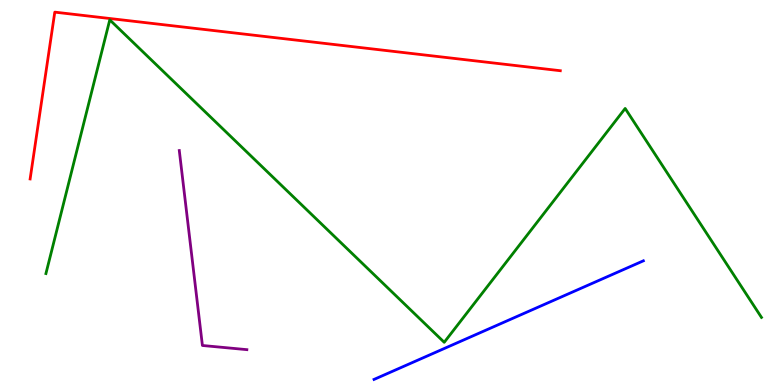[{'lines': ['blue', 'red'], 'intersections': []}, {'lines': ['green', 'red'], 'intersections': []}, {'lines': ['purple', 'red'], 'intersections': []}, {'lines': ['blue', 'green'], 'intersections': []}, {'lines': ['blue', 'purple'], 'intersections': []}, {'lines': ['green', 'purple'], 'intersections': []}]